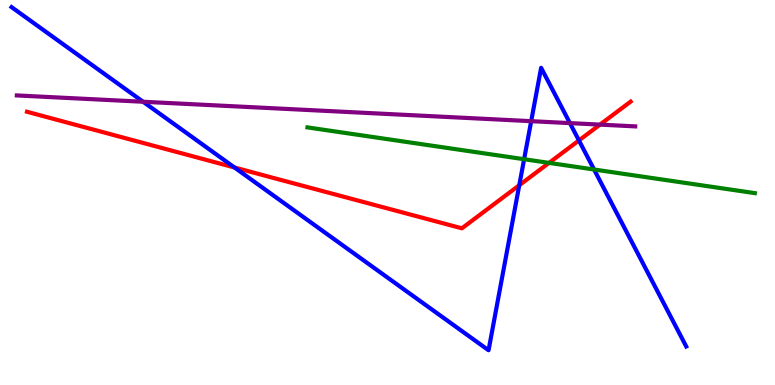[{'lines': ['blue', 'red'], 'intersections': [{'x': 3.03, 'y': 5.65}, {'x': 6.7, 'y': 5.19}, {'x': 7.47, 'y': 6.35}]}, {'lines': ['green', 'red'], 'intersections': [{'x': 7.08, 'y': 5.77}]}, {'lines': ['purple', 'red'], 'intersections': [{'x': 7.74, 'y': 6.76}]}, {'lines': ['blue', 'green'], 'intersections': [{'x': 6.76, 'y': 5.86}, {'x': 7.67, 'y': 5.6}]}, {'lines': ['blue', 'purple'], 'intersections': [{'x': 1.85, 'y': 7.36}, {'x': 6.85, 'y': 6.85}, {'x': 7.35, 'y': 6.8}]}, {'lines': ['green', 'purple'], 'intersections': []}]